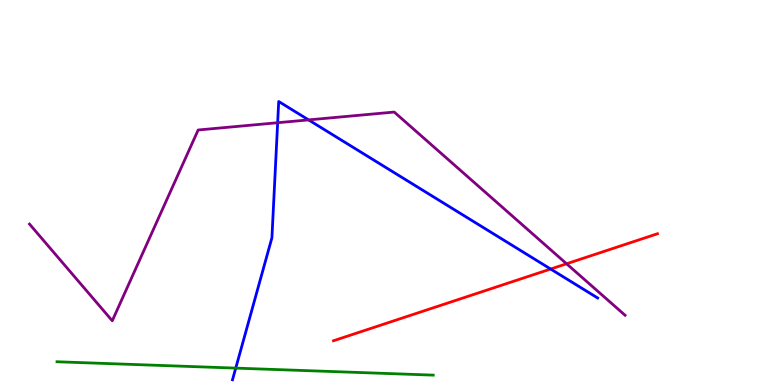[{'lines': ['blue', 'red'], 'intersections': [{'x': 7.11, 'y': 3.01}]}, {'lines': ['green', 'red'], 'intersections': []}, {'lines': ['purple', 'red'], 'intersections': [{'x': 7.31, 'y': 3.15}]}, {'lines': ['blue', 'green'], 'intersections': [{'x': 3.04, 'y': 0.439}]}, {'lines': ['blue', 'purple'], 'intersections': [{'x': 3.58, 'y': 6.81}, {'x': 3.98, 'y': 6.89}]}, {'lines': ['green', 'purple'], 'intersections': []}]